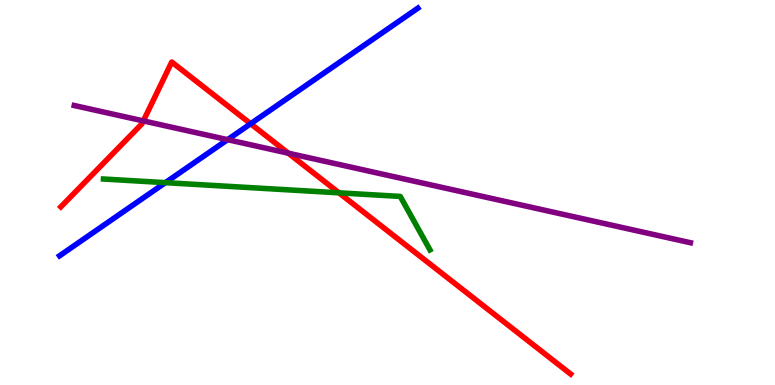[{'lines': ['blue', 'red'], 'intersections': [{'x': 3.23, 'y': 6.79}]}, {'lines': ['green', 'red'], 'intersections': [{'x': 4.37, 'y': 4.99}]}, {'lines': ['purple', 'red'], 'intersections': [{'x': 1.85, 'y': 6.86}, {'x': 3.72, 'y': 6.02}]}, {'lines': ['blue', 'green'], 'intersections': [{'x': 2.13, 'y': 5.26}]}, {'lines': ['blue', 'purple'], 'intersections': [{'x': 2.94, 'y': 6.37}]}, {'lines': ['green', 'purple'], 'intersections': []}]